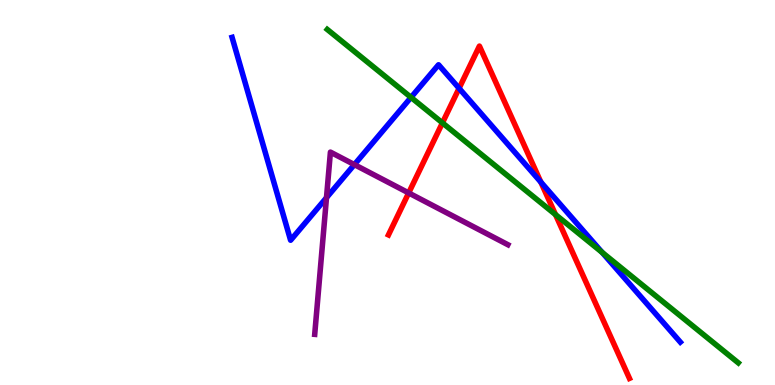[{'lines': ['blue', 'red'], 'intersections': [{'x': 5.92, 'y': 7.71}, {'x': 6.98, 'y': 5.27}]}, {'lines': ['green', 'red'], 'intersections': [{'x': 5.71, 'y': 6.81}, {'x': 7.17, 'y': 4.43}]}, {'lines': ['purple', 'red'], 'intersections': [{'x': 5.27, 'y': 4.99}]}, {'lines': ['blue', 'green'], 'intersections': [{'x': 5.3, 'y': 7.47}, {'x': 7.77, 'y': 3.44}]}, {'lines': ['blue', 'purple'], 'intersections': [{'x': 4.21, 'y': 4.87}, {'x': 4.57, 'y': 5.72}]}, {'lines': ['green', 'purple'], 'intersections': []}]